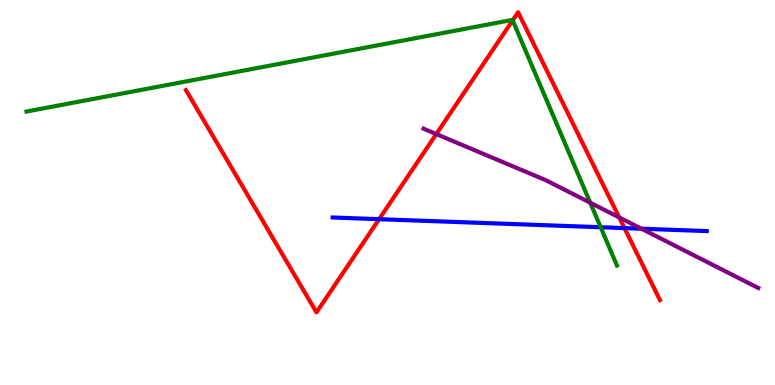[{'lines': ['blue', 'red'], 'intersections': [{'x': 4.89, 'y': 4.31}, {'x': 8.06, 'y': 4.08}]}, {'lines': ['green', 'red'], 'intersections': [{'x': 6.61, 'y': 9.47}]}, {'lines': ['purple', 'red'], 'intersections': [{'x': 5.63, 'y': 6.52}, {'x': 7.99, 'y': 4.35}]}, {'lines': ['blue', 'green'], 'intersections': [{'x': 7.75, 'y': 4.1}]}, {'lines': ['blue', 'purple'], 'intersections': [{'x': 8.28, 'y': 4.06}]}, {'lines': ['green', 'purple'], 'intersections': [{'x': 7.62, 'y': 4.73}]}]